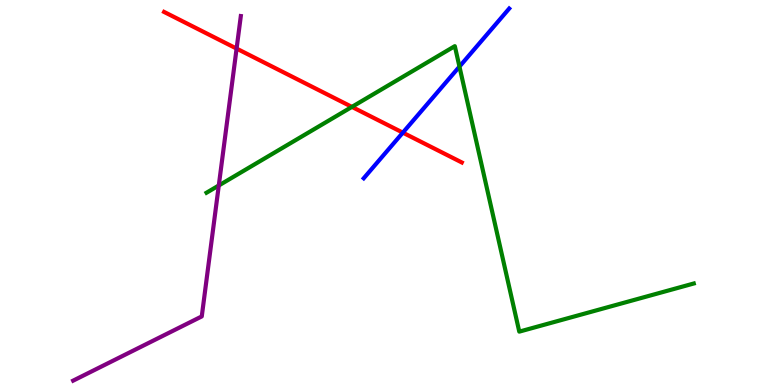[{'lines': ['blue', 'red'], 'intersections': [{'x': 5.2, 'y': 6.55}]}, {'lines': ['green', 'red'], 'intersections': [{'x': 4.54, 'y': 7.22}]}, {'lines': ['purple', 'red'], 'intersections': [{'x': 3.05, 'y': 8.74}]}, {'lines': ['blue', 'green'], 'intersections': [{'x': 5.93, 'y': 8.27}]}, {'lines': ['blue', 'purple'], 'intersections': []}, {'lines': ['green', 'purple'], 'intersections': [{'x': 2.82, 'y': 5.18}]}]